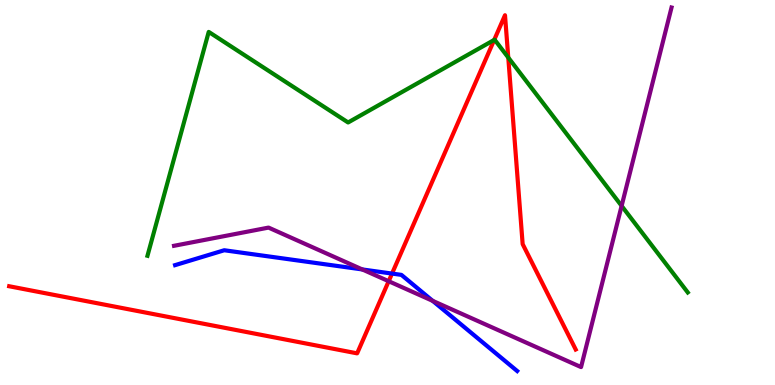[{'lines': ['blue', 'red'], 'intersections': [{'x': 5.06, 'y': 2.89}]}, {'lines': ['green', 'red'], 'intersections': [{'x': 6.38, 'y': 8.96}, {'x': 6.56, 'y': 8.51}]}, {'lines': ['purple', 'red'], 'intersections': [{'x': 5.02, 'y': 2.7}]}, {'lines': ['blue', 'green'], 'intersections': []}, {'lines': ['blue', 'purple'], 'intersections': [{'x': 4.67, 'y': 3.0}, {'x': 5.58, 'y': 2.19}]}, {'lines': ['green', 'purple'], 'intersections': [{'x': 8.02, 'y': 4.65}]}]